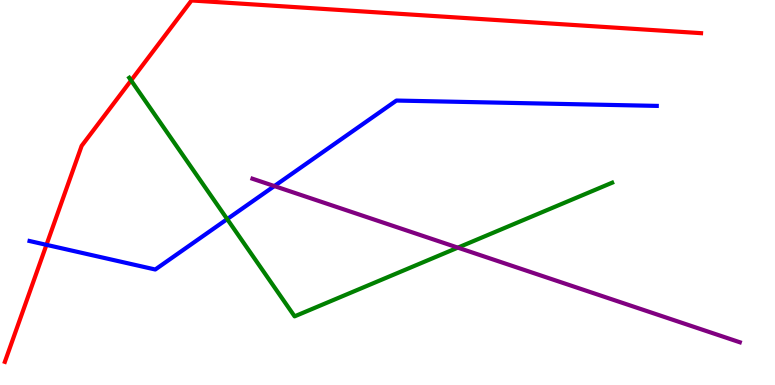[{'lines': ['blue', 'red'], 'intersections': [{'x': 0.599, 'y': 3.64}]}, {'lines': ['green', 'red'], 'intersections': [{'x': 1.69, 'y': 7.91}]}, {'lines': ['purple', 'red'], 'intersections': []}, {'lines': ['blue', 'green'], 'intersections': [{'x': 2.93, 'y': 4.31}]}, {'lines': ['blue', 'purple'], 'intersections': [{'x': 3.54, 'y': 5.17}]}, {'lines': ['green', 'purple'], 'intersections': [{'x': 5.91, 'y': 3.57}]}]